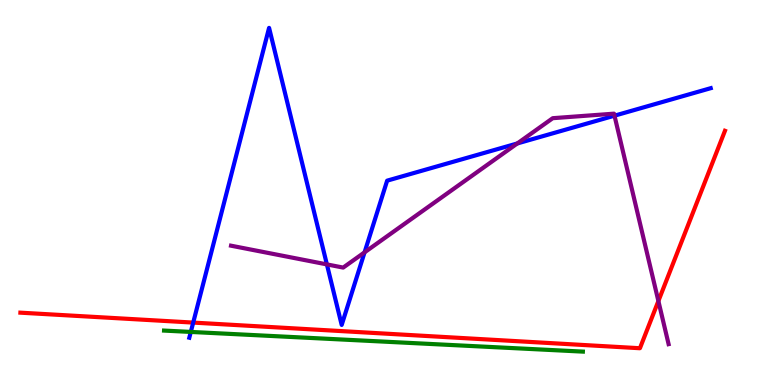[{'lines': ['blue', 'red'], 'intersections': [{'x': 2.49, 'y': 1.62}]}, {'lines': ['green', 'red'], 'intersections': []}, {'lines': ['purple', 'red'], 'intersections': [{'x': 8.5, 'y': 2.18}]}, {'lines': ['blue', 'green'], 'intersections': [{'x': 2.46, 'y': 1.38}]}, {'lines': ['blue', 'purple'], 'intersections': [{'x': 4.22, 'y': 3.13}, {'x': 4.7, 'y': 3.45}, {'x': 6.67, 'y': 6.27}, {'x': 7.93, 'y': 7.0}]}, {'lines': ['green', 'purple'], 'intersections': []}]